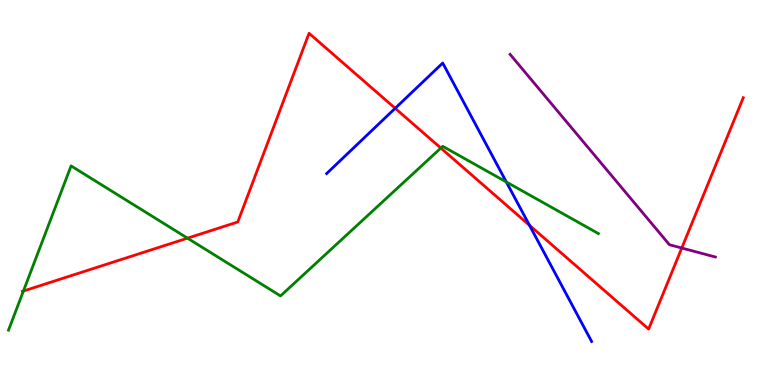[{'lines': ['blue', 'red'], 'intersections': [{'x': 5.1, 'y': 7.19}, {'x': 6.83, 'y': 4.15}]}, {'lines': ['green', 'red'], 'intersections': [{'x': 0.302, 'y': 2.44}, {'x': 2.42, 'y': 3.81}, {'x': 5.69, 'y': 6.15}]}, {'lines': ['purple', 'red'], 'intersections': [{'x': 8.8, 'y': 3.56}]}, {'lines': ['blue', 'green'], 'intersections': [{'x': 6.53, 'y': 5.27}]}, {'lines': ['blue', 'purple'], 'intersections': []}, {'lines': ['green', 'purple'], 'intersections': []}]